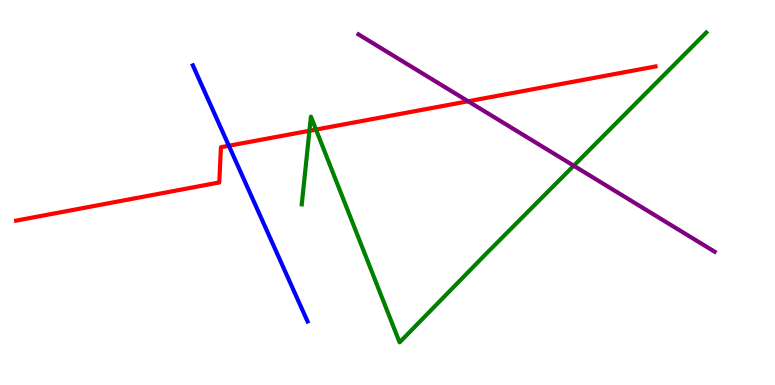[{'lines': ['blue', 'red'], 'intersections': [{'x': 2.95, 'y': 6.21}]}, {'lines': ['green', 'red'], 'intersections': [{'x': 3.99, 'y': 6.6}, {'x': 4.08, 'y': 6.63}]}, {'lines': ['purple', 'red'], 'intersections': [{'x': 6.04, 'y': 7.37}]}, {'lines': ['blue', 'green'], 'intersections': []}, {'lines': ['blue', 'purple'], 'intersections': []}, {'lines': ['green', 'purple'], 'intersections': [{'x': 7.4, 'y': 5.7}]}]